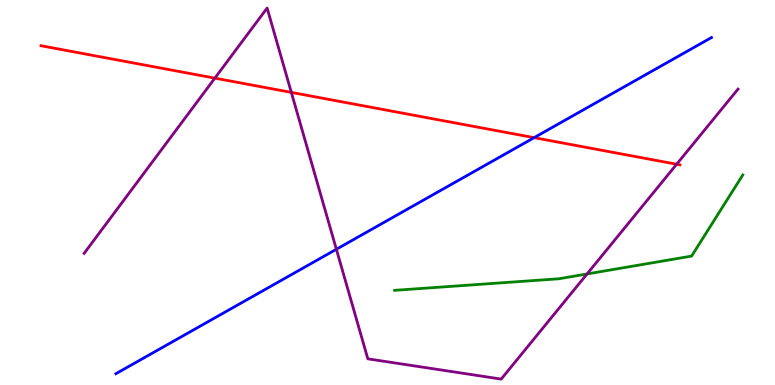[{'lines': ['blue', 'red'], 'intersections': [{'x': 6.89, 'y': 6.42}]}, {'lines': ['green', 'red'], 'intersections': []}, {'lines': ['purple', 'red'], 'intersections': [{'x': 2.77, 'y': 7.97}, {'x': 3.76, 'y': 7.6}, {'x': 8.73, 'y': 5.73}]}, {'lines': ['blue', 'green'], 'intersections': []}, {'lines': ['blue', 'purple'], 'intersections': [{'x': 4.34, 'y': 3.53}]}, {'lines': ['green', 'purple'], 'intersections': [{'x': 7.57, 'y': 2.88}]}]